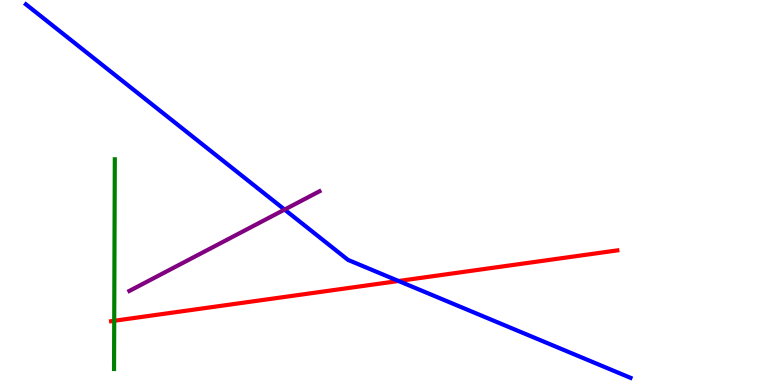[{'lines': ['blue', 'red'], 'intersections': [{'x': 5.14, 'y': 2.7}]}, {'lines': ['green', 'red'], 'intersections': [{'x': 1.47, 'y': 1.67}]}, {'lines': ['purple', 'red'], 'intersections': []}, {'lines': ['blue', 'green'], 'intersections': []}, {'lines': ['blue', 'purple'], 'intersections': [{'x': 3.67, 'y': 4.56}]}, {'lines': ['green', 'purple'], 'intersections': []}]